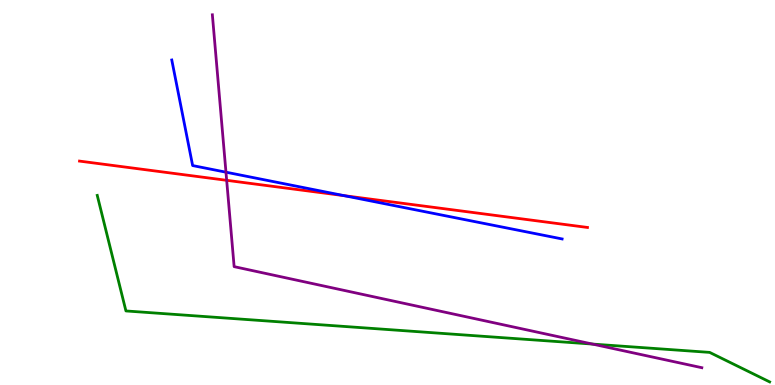[{'lines': ['blue', 'red'], 'intersections': [{'x': 4.44, 'y': 4.92}]}, {'lines': ['green', 'red'], 'intersections': []}, {'lines': ['purple', 'red'], 'intersections': [{'x': 2.92, 'y': 5.32}]}, {'lines': ['blue', 'green'], 'intersections': []}, {'lines': ['blue', 'purple'], 'intersections': [{'x': 2.92, 'y': 5.53}]}, {'lines': ['green', 'purple'], 'intersections': [{'x': 7.64, 'y': 1.06}]}]